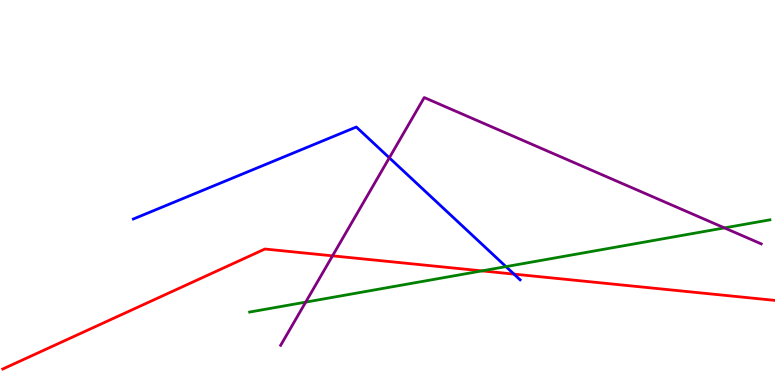[{'lines': ['blue', 'red'], 'intersections': [{'x': 6.63, 'y': 2.88}]}, {'lines': ['green', 'red'], 'intersections': [{'x': 6.22, 'y': 2.96}]}, {'lines': ['purple', 'red'], 'intersections': [{'x': 4.29, 'y': 3.35}]}, {'lines': ['blue', 'green'], 'intersections': [{'x': 6.53, 'y': 3.07}]}, {'lines': ['blue', 'purple'], 'intersections': [{'x': 5.02, 'y': 5.9}]}, {'lines': ['green', 'purple'], 'intersections': [{'x': 3.94, 'y': 2.15}, {'x': 9.35, 'y': 4.08}]}]